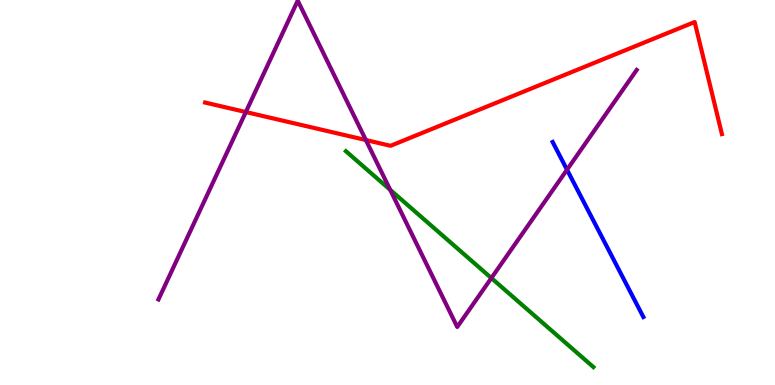[{'lines': ['blue', 'red'], 'intersections': []}, {'lines': ['green', 'red'], 'intersections': []}, {'lines': ['purple', 'red'], 'intersections': [{'x': 3.17, 'y': 7.09}, {'x': 4.72, 'y': 6.36}]}, {'lines': ['blue', 'green'], 'intersections': []}, {'lines': ['blue', 'purple'], 'intersections': [{'x': 7.32, 'y': 5.59}]}, {'lines': ['green', 'purple'], 'intersections': [{'x': 5.03, 'y': 5.07}, {'x': 6.34, 'y': 2.78}]}]